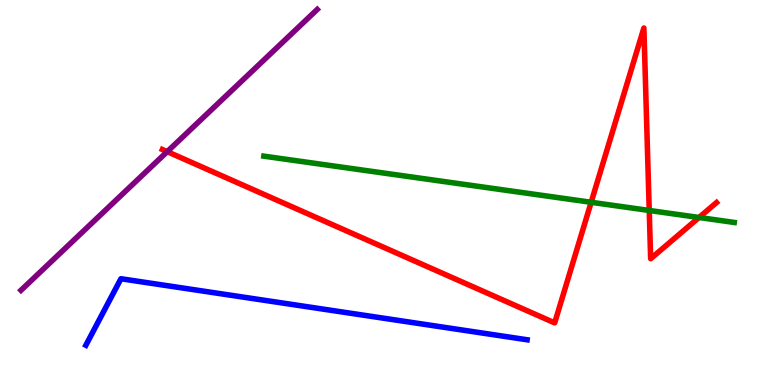[{'lines': ['blue', 'red'], 'intersections': []}, {'lines': ['green', 'red'], 'intersections': [{'x': 7.63, 'y': 4.75}, {'x': 8.38, 'y': 4.53}, {'x': 9.02, 'y': 4.35}]}, {'lines': ['purple', 'red'], 'intersections': [{'x': 2.16, 'y': 6.06}]}, {'lines': ['blue', 'green'], 'intersections': []}, {'lines': ['blue', 'purple'], 'intersections': []}, {'lines': ['green', 'purple'], 'intersections': []}]